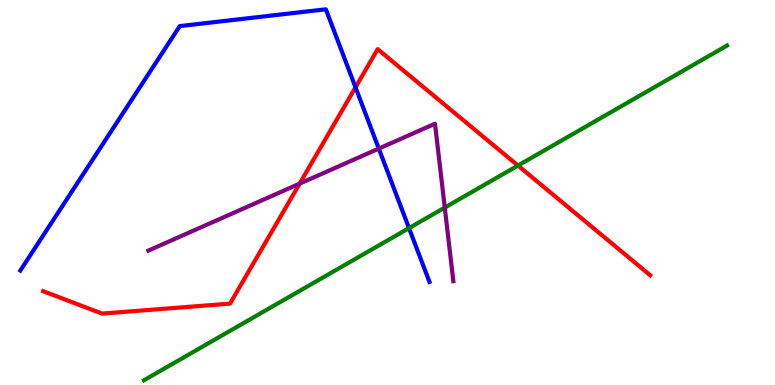[{'lines': ['blue', 'red'], 'intersections': [{'x': 4.59, 'y': 7.73}]}, {'lines': ['green', 'red'], 'intersections': [{'x': 6.68, 'y': 5.7}]}, {'lines': ['purple', 'red'], 'intersections': [{'x': 3.87, 'y': 5.23}]}, {'lines': ['blue', 'green'], 'intersections': [{'x': 5.28, 'y': 4.08}]}, {'lines': ['blue', 'purple'], 'intersections': [{'x': 4.89, 'y': 6.14}]}, {'lines': ['green', 'purple'], 'intersections': [{'x': 5.74, 'y': 4.61}]}]